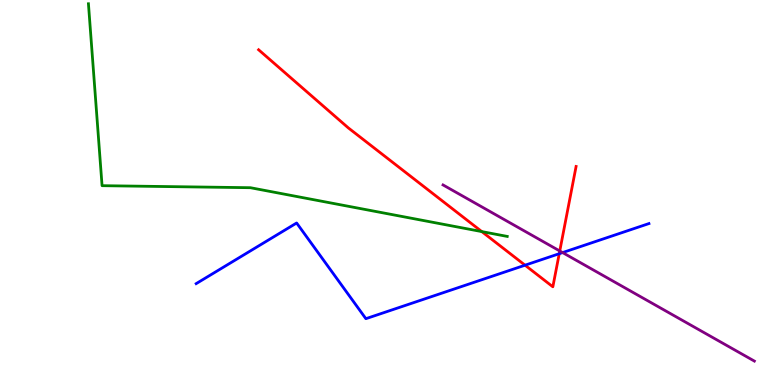[{'lines': ['blue', 'red'], 'intersections': [{'x': 6.77, 'y': 3.11}, {'x': 7.22, 'y': 3.41}]}, {'lines': ['green', 'red'], 'intersections': [{'x': 6.22, 'y': 3.98}]}, {'lines': ['purple', 'red'], 'intersections': [{'x': 7.22, 'y': 3.48}]}, {'lines': ['blue', 'green'], 'intersections': []}, {'lines': ['blue', 'purple'], 'intersections': [{'x': 7.26, 'y': 3.44}]}, {'lines': ['green', 'purple'], 'intersections': []}]